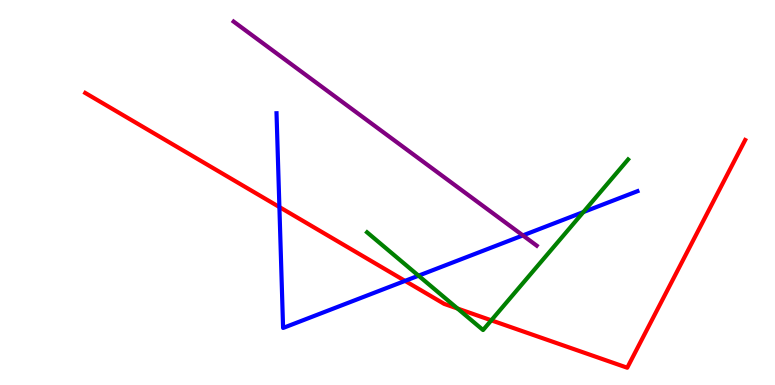[{'lines': ['blue', 'red'], 'intersections': [{'x': 3.61, 'y': 4.62}, {'x': 5.23, 'y': 2.7}]}, {'lines': ['green', 'red'], 'intersections': [{'x': 5.9, 'y': 1.99}, {'x': 6.34, 'y': 1.68}]}, {'lines': ['purple', 'red'], 'intersections': []}, {'lines': ['blue', 'green'], 'intersections': [{'x': 5.4, 'y': 2.84}, {'x': 7.53, 'y': 4.49}]}, {'lines': ['blue', 'purple'], 'intersections': [{'x': 6.75, 'y': 3.89}]}, {'lines': ['green', 'purple'], 'intersections': []}]